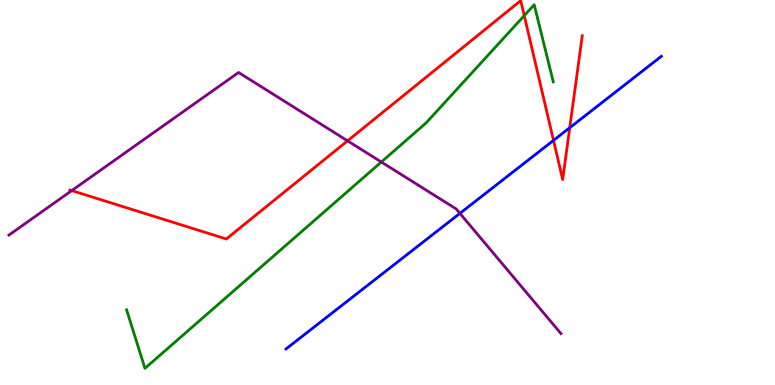[{'lines': ['blue', 'red'], 'intersections': [{'x': 7.14, 'y': 6.35}, {'x': 7.35, 'y': 6.68}]}, {'lines': ['green', 'red'], 'intersections': [{'x': 6.76, 'y': 9.59}]}, {'lines': ['purple', 'red'], 'intersections': [{'x': 0.926, 'y': 5.05}, {'x': 4.48, 'y': 6.34}]}, {'lines': ['blue', 'green'], 'intersections': []}, {'lines': ['blue', 'purple'], 'intersections': [{'x': 5.93, 'y': 4.46}]}, {'lines': ['green', 'purple'], 'intersections': [{'x': 4.92, 'y': 5.79}]}]